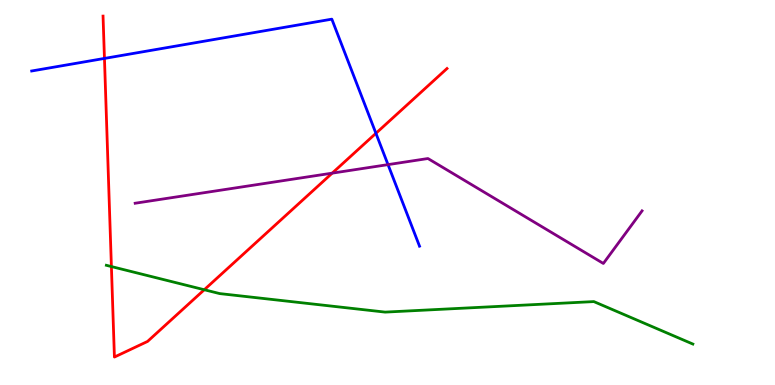[{'lines': ['blue', 'red'], 'intersections': [{'x': 1.35, 'y': 8.48}, {'x': 4.85, 'y': 6.54}]}, {'lines': ['green', 'red'], 'intersections': [{'x': 1.44, 'y': 3.08}, {'x': 2.64, 'y': 2.47}]}, {'lines': ['purple', 'red'], 'intersections': [{'x': 4.29, 'y': 5.5}]}, {'lines': ['blue', 'green'], 'intersections': []}, {'lines': ['blue', 'purple'], 'intersections': [{'x': 5.01, 'y': 5.72}]}, {'lines': ['green', 'purple'], 'intersections': []}]